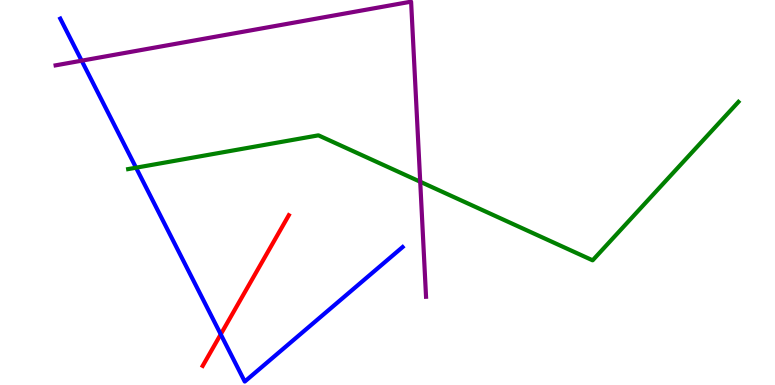[{'lines': ['blue', 'red'], 'intersections': [{'x': 2.85, 'y': 1.32}]}, {'lines': ['green', 'red'], 'intersections': []}, {'lines': ['purple', 'red'], 'intersections': []}, {'lines': ['blue', 'green'], 'intersections': [{'x': 1.76, 'y': 5.64}]}, {'lines': ['blue', 'purple'], 'intersections': [{'x': 1.05, 'y': 8.42}]}, {'lines': ['green', 'purple'], 'intersections': [{'x': 5.42, 'y': 5.28}]}]